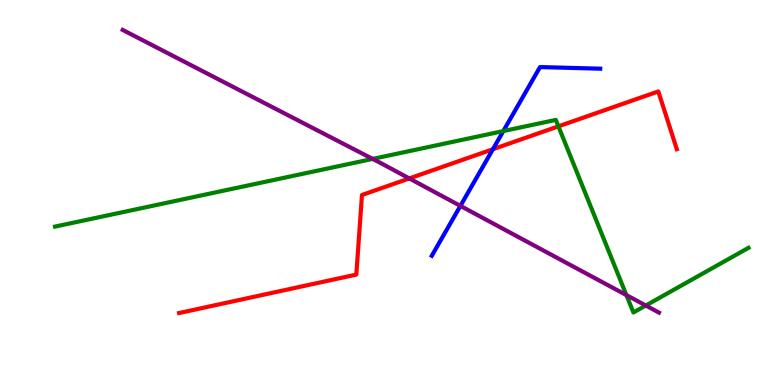[{'lines': ['blue', 'red'], 'intersections': [{'x': 6.36, 'y': 6.12}]}, {'lines': ['green', 'red'], 'intersections': [{'x': 7.21, 'y': 6.72}]}, {'lines': ['purple', 'red'], 'intersections': [{'x': 5.28, 'y': 5.37}]}, {'lines': ['blue', 'green'], 'intersections': [{'x': 6.49, 'y': 6.6}]}, {'lines': ['blue', 'purple'], 'intersections': [{'x': 5.94, 'y': 4.65}]}, {'lines': ['green', 'purple'], 'intersections': [{'x': 4.81, 'y': 5.87}, {'x': 8.08, 'y': 2.34}, {'x': 8.33, 'y': 2.06}]}]